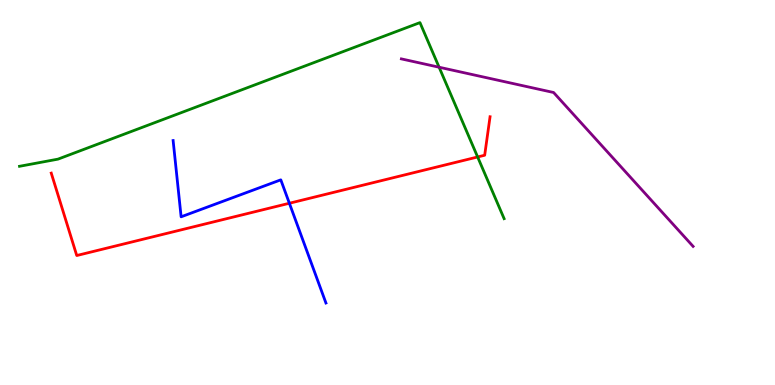[{'lines': ['blue', 'red'], 'intersections': [{'x': 3.73, 'y': 4.72}]}, {'lines': ['green', 'red'], 'intersections': [{'x': 6.16, 'y': 5.92}]}, {'lines': ['purple', 'red'], 'intersections': []}, {'lines': ['blue', 'green'], 'intersections': []}, {'lines': ['blue', 'purple'], 'intersections': []}, {'lines': ['green', 'purple'], 'intersections': [{'x': 5.67, 'y': 8.25}]}]